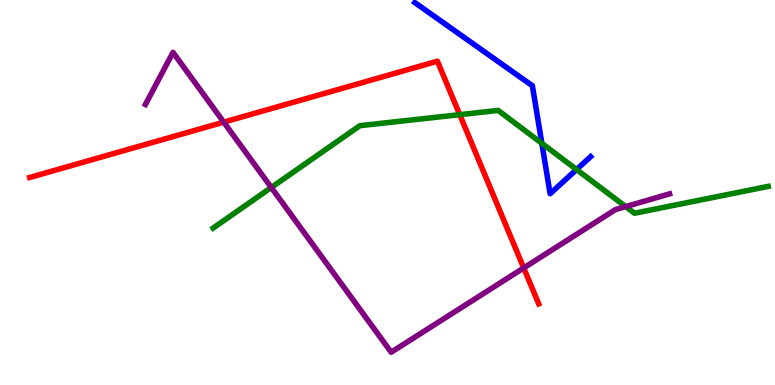[{'lines': ['blue', 'red'], 'intersections': []}, {'lines': ['green', 'red'], 'intersections': [{'x': 5.93, 'y': 7.02}]}, {'lines': ['purple', 'red'], 'intersections': [{'x': 2.89, 'y': 6.83}, {'x': 6.76, 'y': 3.04}]}, {'lines': ['blue', 'green'], 'intersections': [{'x': 6.99, 'y': 6.28}, {'x': 7.44, 'y': 5.6}]}, {'lines': ['blue', 'purple'], 'intersections': []}, {'lines': ['green', 'purple'], 'intersections': [{'x': 3.5, 'y': 5.13}, {'x': 8.07, 'y': 4.63}]}]